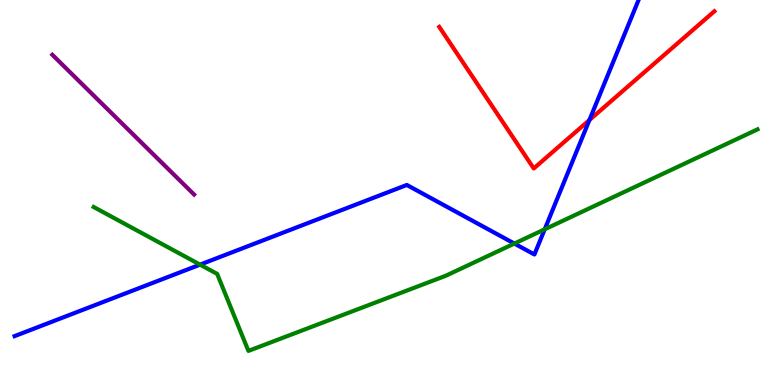[{'lines': ['blue', 'red'], 'intersections': [{'x': 7.61, 'y': 6.88}]}, {'lines': ['green', 'red'], 'intersections': []}, {'lines': ['purple', 'red'], 'intersections': []}, {'lines': ['blue', 'green'], 'intersections': [{'x': 2.58, 'y': 3.13}, {'x': 6.64, 'y': 3.67}, {'x': 7.03, 'y': 4.04}]}, {'lines': ['blue', 'purple'], 'intersections': []}, {'lines': ['green', 'purple'], 'intersections': []}]